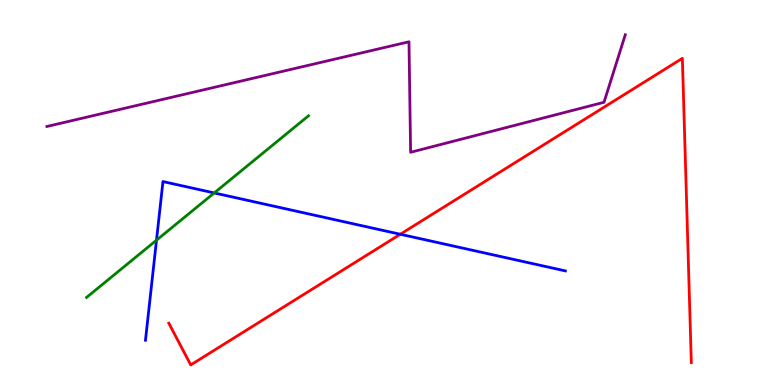[{'lines': ['blue', 'red'], 'intersections': [{'x': 5.17, 'y': 3.92}]}, {'lines': ['green', 'red'], 'intersections': []}, {'lines': ['purple', 'red'], 'intersections': []}, {'lines': ['blue', 'green'], 'intersections': [{'x': 2.02, 'y': 3.76}, {'x': 2.76, 'y': 4.99}]}, {'lines': ['blue', 'purple'], 'intersections': []}, {'lines': ['green', 'purple'], 'intersections': []}]